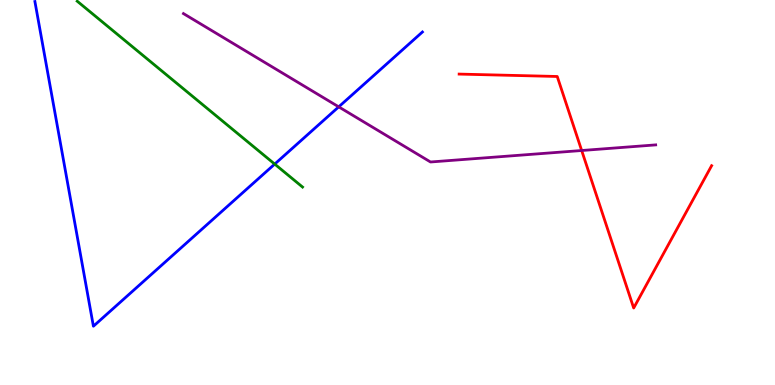[{'lines': ['blue', 'red'], 'intersections': []}, {'lines': ['green', 'red'], 'intersections': []}, {'lines': ['purple', 'red'], 'intersections': [{'x': 7.51, 'y': 6.09}]}, {'lines': ['blue', 'green'], 'intersections': [{'x': 3.54, 'y': 5.74}]}, {'lines': ['blue', 'purple'], 'intersections': [{'x': 4.37, 'y': 7.22}]}, {'lines': ['green', 'purple'], 'intersections': []}]